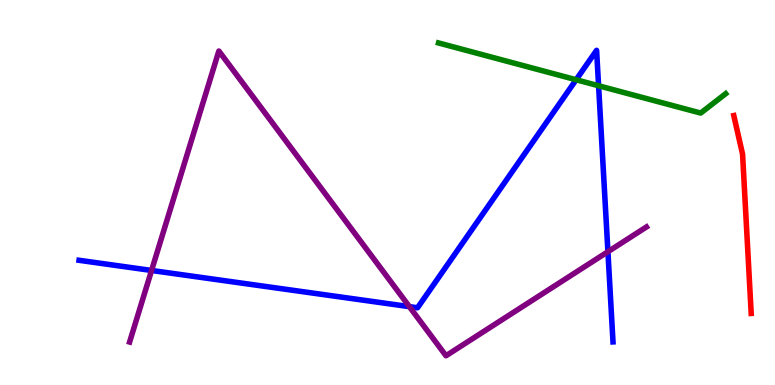[{'lines': ['blue', 'red'], 'intersections': []}, {'lines': ['green', 'red'], 'intersections': []}, {'lines': ['purple', 'red'], 'intersections': []}, {'lines': ['blue', 'green'], 'intersections': [{'x': 7.43, 'y': 7.93}, {'x': 7.72, 'y': 7.77}]}, {'lines': ['blue', 'purple'], 'intersections': [{'x': 1.96, 'y': 2.97}, {'x': 5.28, 'y': 2.04}, {'x': 7.84, 'y': 3.46}]}, {'lines': ['green', 'purple'], 'intersections': []}]